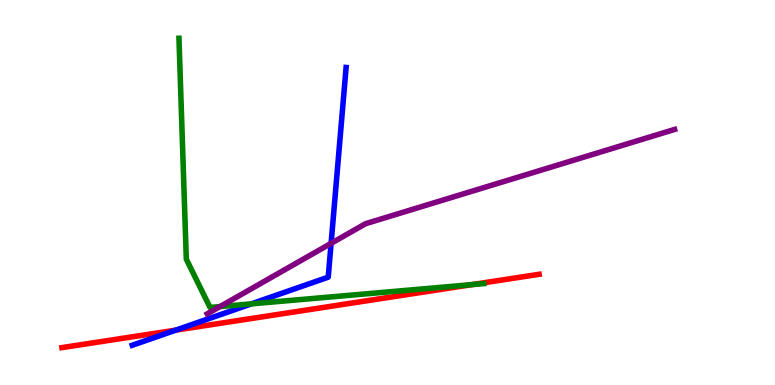[{'lines': ['blue', 'red'], 'intersections': [{'x': 2.27, 'y': 1.43}]}, {'lines': ['green', 'red'], 'intersections': [{'x': 6.09, 'y': 2.61}]}, {'lines': ['purple', 'red'], 'intersections': []}, {'lines': ['blue', 'green'], 'intersections': [{'x': 3.24, 'y': 2.11}]}, {'lines': ['blue', 'purple'], 'intersections': [{'x': 4.27, 'y': 3.68}]}, {'lines': ['green', 'purple'], 'intersections': [{'x': 2.84, 'y': 2.04}]}]